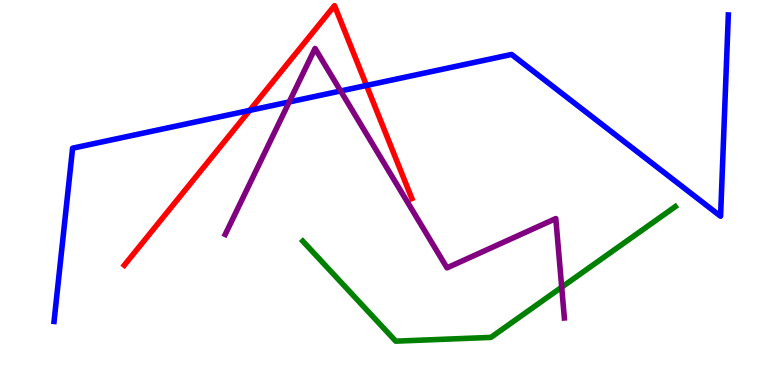[{'lines': ['blue', 'red'], 'intersections': [{'x': 3.22, 'y': 7.13}, {'x': 4.73, 'y': 7.78}]}, {'lines': ['green', 'red'], 'intersections': []}, {'lines': ['purple', 'red'], 'intersections': []}, {'lines': ['blue', 'green'], 'intersections': []}, {'lines': ['blue', 'purple'], 'intersections': [{'x': 3.73, 'y': 7.35}, {'x': 4.4, 'y': 7.64}]}, {'lines': ['green', 'purple'], 'intersections': [{'x': 7.25, 'y': 2.54}]}]